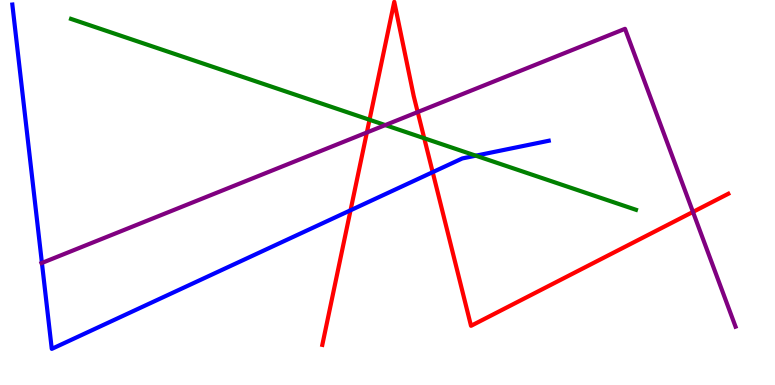[{'lines': ['blue', 'red'], 'intersections': [{'x': 4.52, 'y': 4.54}, {'x': 5.58, 'y': 5.53}]}, {'lines': ['green', 'red'], 'intersections': [{'x': 4.77, 'y': 6.89}, {'x': 5.47, 'y': 6.41}]}, {'lines': ['purple', 'red'], 'intersections': [{'x': 4.73, 'y': 6.56}, {'x': 5.39, 'y': 7.09}, {'x': 8.94, 'y': 4.5}]}, {'lines': ['blue', 'green'], 'intersections': [{'x': 6.14, 'y': 5.96}]}, {'lines': ['blue', 'purple'], 'intersections': [{'x': 0.541, 'y': 3.17}]}, {'lines': ['green', 'purple'], 'intersections': [{'x': 4.97, 'y': 6.75}]}]